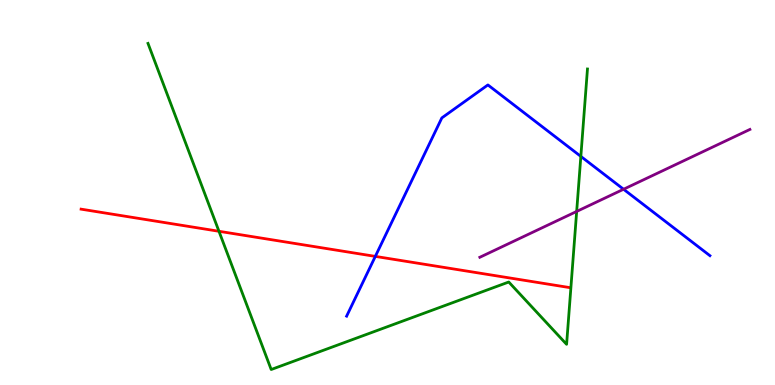[{'lines': ['blue', 'red'], 'intersections': [{'x': 4.84, 'y': 3.34}]}, {'lines': ['green', 'red'], 'intersections': [{'x': 2.83, 'y': 3.99}]}, {'lines': ['purple', 'red'], 'intersections': []}, {'lines': ['blue', 'green'], 'intersections': [{'x': 7.49, 'y': 5.94}]}, {'lines': ['blue', 'purple'], 'intersections': [{'x': 8.05, 'y': 5.08}]}, {'lines': ['green', 'purple'], 'intersections': [{'x': 7.44, 'y': 4.51}]}]